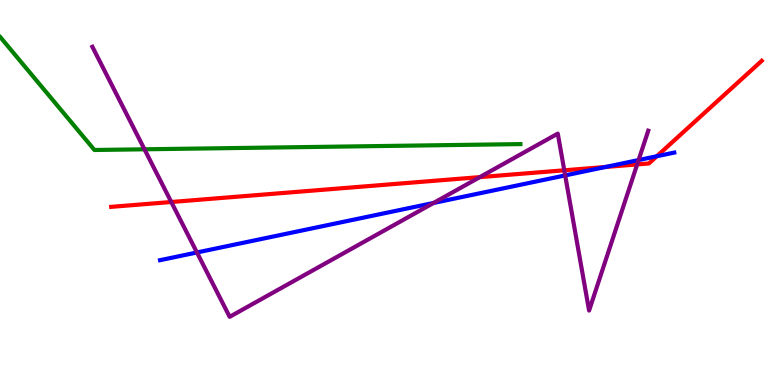[{'lines': ['blue', 'red'], 'intersections': [{'x': 7.81, 'y': 5.66}, {'x': 8.48, 'y': 5.94}]}, {'lines': ['green', 'red'], 'intersections': []}, {'lines': ['purple', 'red'], 'intersections': [{'x': 2.21, 'y': 4.75}, {'x': 6.19, 'y': 5.4}, {'x': 7.28, 'y': 5.58}, {'x': 8.22, 'y': 5.73}]}, {'lines': ['blue', 'green'], 'intersections': []}, {'lines': ['blue', 'purple'], 'intersections': [{'x': 2.54, 'y': 3.44}, {'x': 5.59, 'y': 4.73}, {'x': 7.29, 'y': 5.44}, {'x': 8.24, 'y': 5.84}]}, {'lines': ['green', 'purple'], 'intersections': [{'x': 1.86, 'y': 6.12}]}]